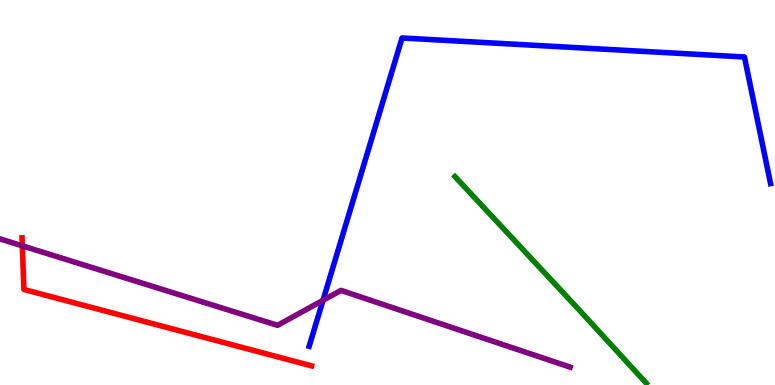[{'lines': ['blue', 'red'], 'intersections': []}, {'lines': ['green', 'red'], 'intersections': []}, {'lines': ['purple', 'red'], 'intersections': [{'x': 0.288, 'y': 3.61}]}, {'lines': ['blue', 'green'], 'intersections': []}, {'lines': ['blue', 'purple'], 'intersections': [{'x': 4.17, 'y': 2.2}]}, {'lines': ['green', 'purple'], 'intersections': []}]